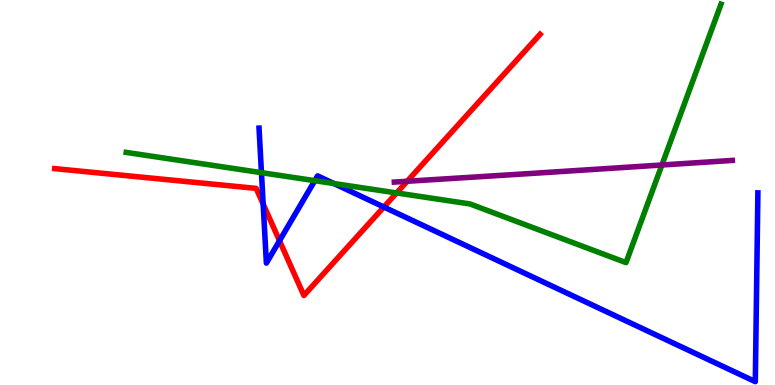[{'lines': ['blue', 'red'], 'intersections': [{'x': 3.4, 'y': 4.7}, {'x': 3.61, 'y': 3.75}, {'x': 4.95, 'y': 4.62}]}, {'lines': ['green', 'red'], 'intersections': [{'x': 5.12, 'y': 4.99}]}, {'lines': ['purple', 'red'], 'intersections': [{'x': 5.25, 'y': 5.29}]}, {'lines': ['blue', 'green'], 'intersections': [{'x': 3.37, 'y': 5.52}, {'x': 4.06, 'y': 5.31}, {'x': 4.31, 'y': 5.23}]}, {'lines': ['blue', 'purple'], 'intersections': []}, {'lines': ['green', 'purple'], 'intersections': [{'x': 8.54, 'y': 5.71}]}]